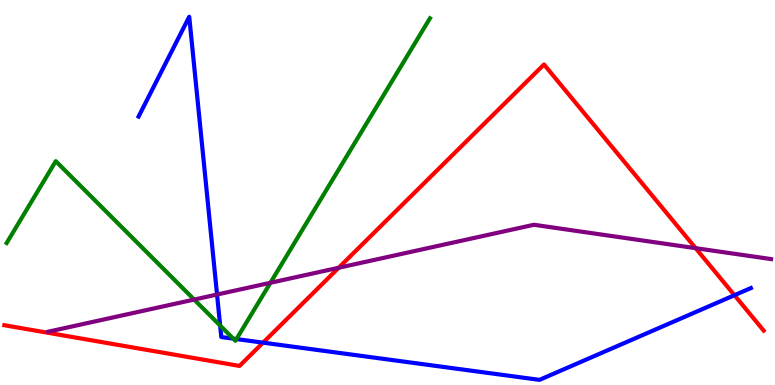[{'lines': ['blue', 'red'], 'intersections': [{'x': 3.39, 'y': 1.1}, {'x': 9.48, 'y': 2.33}]}, {'lines': ['green', 'red'], 'intersections': []}, {'lines': ['purple', 'red'], 'intersections': [{'x': 4.37, 'y': 3.05}, {'x': 8.98, 'y': 3.55}]}, {'lines': ['blue', 'green'], 'intersections': [{'x': 2.84, 'y': 1.54}, {'x': 3.01, 'y': 1.2}, {'x': 3.05, 'y': 1.19}]}, {'lines': ['blue', 'purple'], 'intersections': [{'x': 2.8, 'y': 2.35}]}, {'lines': ['green', 'purple'], 'intersections': [{'x': 2.51, 'y': 2.22}, {'x': 3.49, 'y': 2.65}]}]